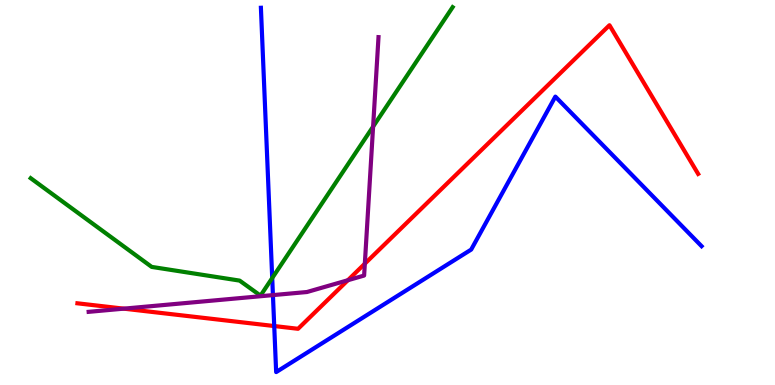[{'lines': ['blue', 'red'], 'intersections': [{'x': 3.54, 'y': 1.53}]}, {'lines': ['green', 'red'], 'intersections': []}, {'lines': ['purple', 'red'], 'intersections': [{'x': 1.6, 'y': 1.98}, {'x': 4.49, 'y': 2.72}, {'x': 4.71, 'y': 3.15}]}, {'lines': ['blue', 'green'], 'intersections': [{'x': 3.51, 'y': 2.78}]}, {'lines': ['blue', 'purple'], 'intersections': [{'x': 3.52, 'y': 2.33}]}, {'lines': ['green', 'purple'], 'intersections': [{'x': 4.81, 'y': 6.71}]}]